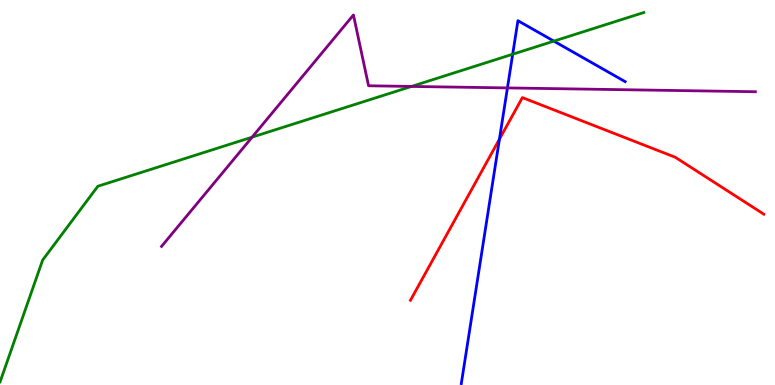[{'lines': ['blue', 'red'], 'intersections': [{'x': 6.44, 'y': 6.39}]}, {'lines': ['green', 'red'], 'intersections': []}, {'lines': ['purple', 'red'], 'intersections': []}, {'lines': ['blue', 'green'], 'intersections': [{'x': 6.62, 'y': 8.59}, {'x': 7.15, 'y': 8.93}]}, {'lines': ['blue', 'purple'], 'intersections': [{'x': 6.55, 'y': 7.72}]}, {'lines': ['green', 'purple'], 'intersections': [{'x': 3.25, 'y': 6.44}, {'x': 5.31, 'y': 7.75}]}]